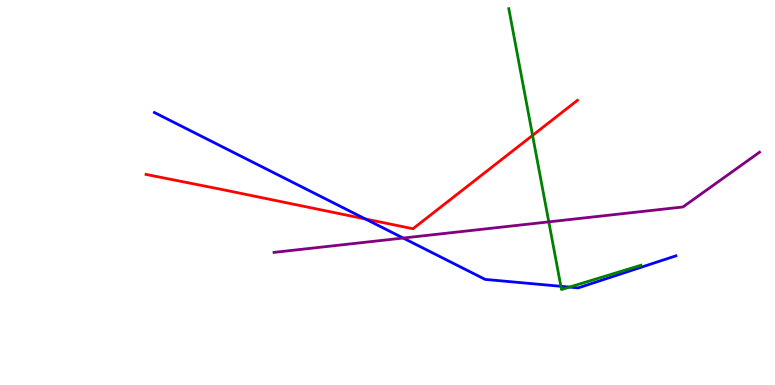[{'lines': ['blue', 'red'], 'intersections': [{'x': 4.71, 'y': 4.31}]}, {'lines': ['green', 'red'], 'intersections': [{'x': 6.87, 'y': 6.48}]}, {'lines': ['purple', 'red'], 'intersections': []}, {'lines': ['blue', 'green'], 'intersections': [{'x': 7.24, 'y': 2.56}, {'x': 7.35, 'y': 2.54}]}, {'lines': ['blue', 'purple'], 'intersections': [{'x': 5.2, 'y': 3.82}]}, {'lines': ['green', 'purple'], 'intersections': [{'x': 7.08, 'y': 4.24}]}]